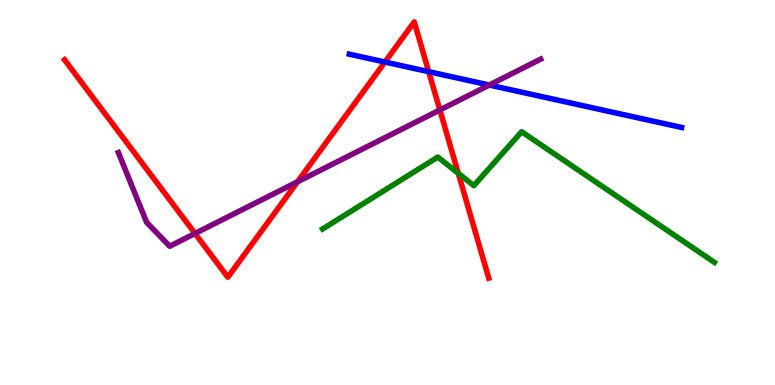[{'lines': ['blue', 'red'], 'intersections': [{'x': 4.97, 'y': 8.39}, {'x': 5.53, 'y': 8.14}]}, {'lines': ['green', 'red'], 'intersections': [{'x': 5.91, 'y': 5.5}]}, {'lines': ['purple', 'red'], 'intersections': [{'x': 2.52, 'y': 3.94}, {'x': 3.84, 'y': 5.28}, {'x': 5.68, 'y': 7.14}]}, {'lines': ['blue', 'green'], 'intersections': []}, {'lines': ['blue', 'purple'], 'intersections': [{'x': 6.31, 'y': 7.79}]}, {'lines': ['green', 'purple'], 'intersections': []}]